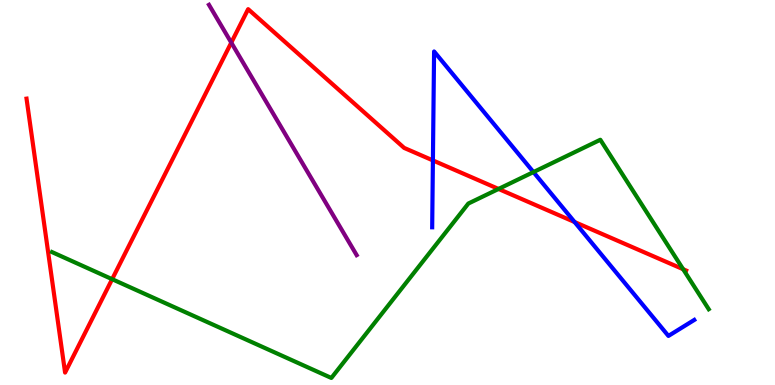[{'lines': ['blue', 'red'], 'intersections': [{'x': 5.59, 'y': 5.83}, {'x': 7.41, 'y': 4.23}]}, {'lines': ['green', 'red'], 'intersections': [{'x': 1.45, 'y': 2.75}, {'x': 6.43, 'y': 5.09}, {'x': 8.81, 'y': 3.01}]}, {'lines': ['purple', 'red'], 'intersections': [{'x': 2.98, 'y': 8.89}]}, {'lines': ['blue', 'green'], 'intersections': [{'x': 6.88, 'y': 5.53}]}, {'lines': ['blue', 'purple'], 'intersections': []}, {'lines': ['green', 'purple'], 'intersections': []}]